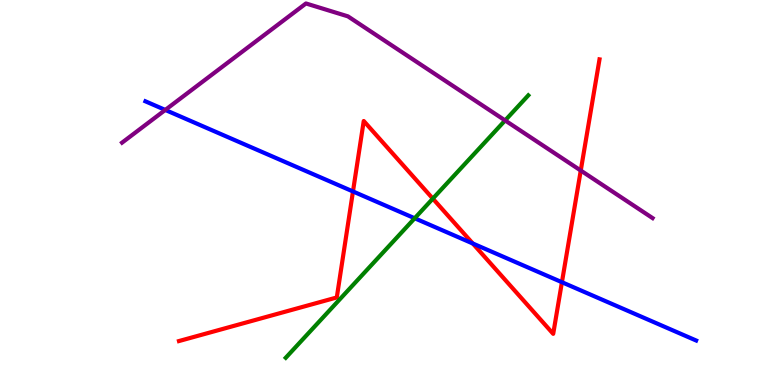[{'lines': ['blue', 'red'], 'intersections': [{'x': 4.55, 'y': 5.03}, {'x': 6.1, 'y': 3.68}, {'x': 7.25, 'y': 2.67}]}, {'lines': ['green', 'red'], 'intersections': [{'x': 5.59, 'y': 4.84}]}, {'lines': ['purple', 'red'], 'intersections': [{'x': 7.49, 'y': 5.57}]}, {'lines': ['blue', 'green'], 'intersections': [{'x': 5.35, 'y': 4.33}]}, {'lines': ['blue', 'purple'], 'intersections': [{'x': 2.13, 'y': 7.14}]}, {'lines': ['green', 'purple'], 'intersections': [{'x': 6.52, 'y': 6.87}]}]